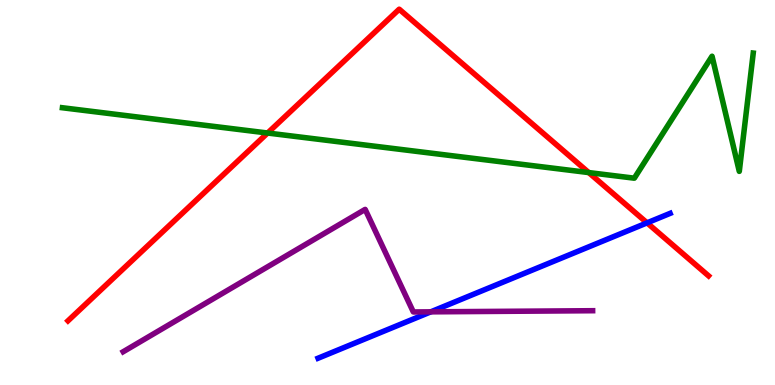[{'lines': ['blue', 'red'], 'intersections': [{'x': 8.35, 'y': 4.21}]}, {'lines': ['green', 'red'], 'intersections': [{'x': 3.45, 'y': 6.54}, {'x': 7.6, 'y': 5.52}]}, {'lines': ['purple', 'red'], 'intersections': []}, {'lines': ['blue', 'green'], 'intersections': []}, {'lines': ['blue', 'purple'], 'intersections': [{'x': 5.56, 'y': 1.9}]}, {'lines': ['green', 'purple'], 'intersections': []}]